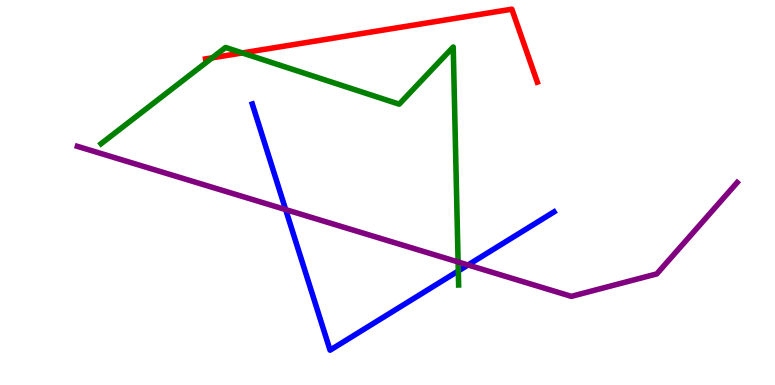[{'lines': ['blue', 'red'], 'intersections': []}, {'lines': ['green', 'red'], 'intersections': [{'x': 2.74, 'y': 8.5}, {'x': 3.13, 'y': 8.63}]}, {'lines': ['purple', 'red'], 'intersections': []}, {'lines': ['blue', 'green'], 'intersections': [{'x': 5.91, 'y': 2.96}]}, {'lines': ['blue', 'purple'], 'intersections': [{'x': 3.69, 'y': 4.56}, {'x': 6.04, 'y': 3.12}]}, {'lines': ['green', 'purple'], 'intersections': [{'x': 5.91, 'y': 3.2}]}]